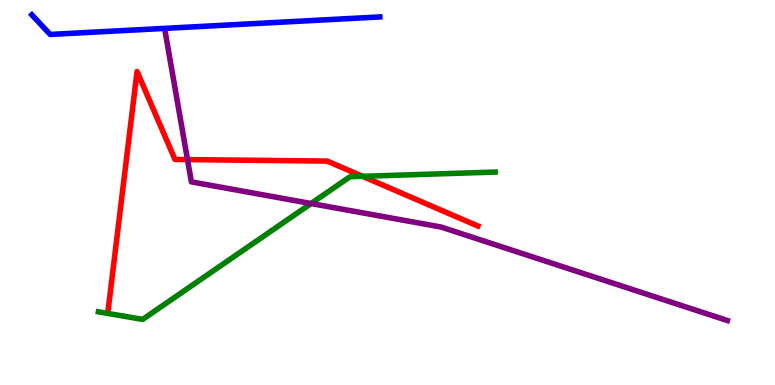[{'lines': ['blue', 'red'], 'intersections': []}, {'lines': ['green', 'red'], 'intersections': [{'x': 4.68, 'y': 5.42}]}, {'lines': ['purple', 'red'], 'intersections': [{'x': 2.42, 'y': 5.85}]}, {'lines': ['blue', 'green'], 'intersections': []}, {'lines': ['blue', 'purple'], 'intersections': []}, {'lines': ['green', 'purple'], 'intersections': [{'x': 4.01, 'y': 4.71}]}]